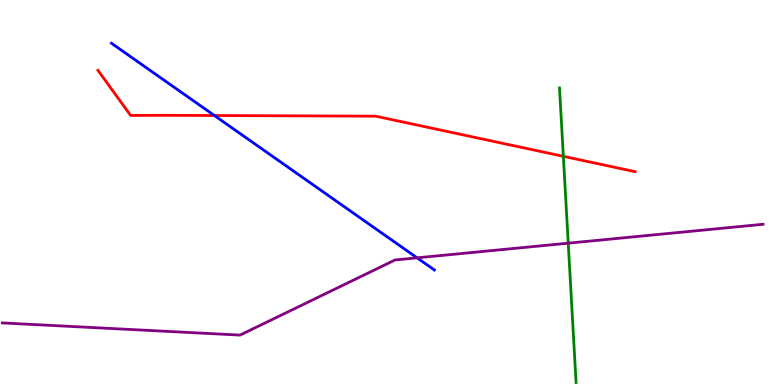[{'lines': ['blue', 'red'], 'intersections': [{'x': 2.77, 'y': 7.0}]}, {'lines': ['green', 'red'], 'intersections': [{'x': 7.27, 'y': 5.94}]}, {'lines': ['purple', 'red'], 'intersections': []}, {'lines': ['blue', 'green'], 'intersections': []}, {'lines': ['blue', 'purple'], 'intersections': [{'x': 5.38, 'y': 3.3}]}, {'lines': ['green', 'purple'], 'intersections': [{'x': 7.33, 'y': 3.68}]}]